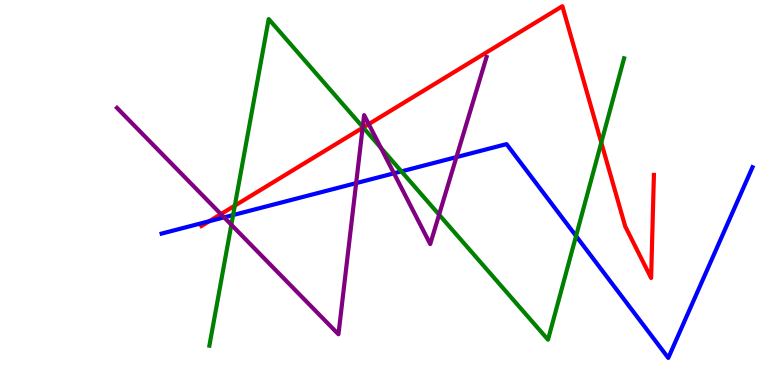[{'lines': ['blue', 'red'], 'intersections': [{'x': 2.7, 'y': 4.25}]}, {'lines': ['green', 'red'], 'intersections': [{'x': 3.03, 'y': 4.66}, {'x': 4.69, 'y': 6.69}, {'x': 7.76, 'y': 6.3}]}, {'lines': ['purple', 'red'], 'intersections': [{'x': 2.85, 'y': 4.44}, {'x': 4.68, 'y': 6.68}, {'x': 4.76, 'y': 6.78}]}, {'lines': ['blue', 'green'], 'intersections': [{'x': 3.01, 'y': 4.41}, {'x': 5.18, 'y': 5.55}, {'x': 7.43, 'y': 3.87}]}, {'lines': ['blue', 'purple'], 'intersections': [{'x': 2.89, 'y': 4.35}, {'x': 4.6, 'y': 5.24}, {'x': 5.08, 'y': 5.5}, {'x': 5.89, 'y': 5.92}]}, {'lines': ['green', 'purple'], 'intersections': [{'x': 2.99, 'y': 4.16}, {'x': 4.68, 'y': 6.7}, {'x': 4.92, 'y': 6.16}, {'x': 5.67, 'y': 4.42}]}]